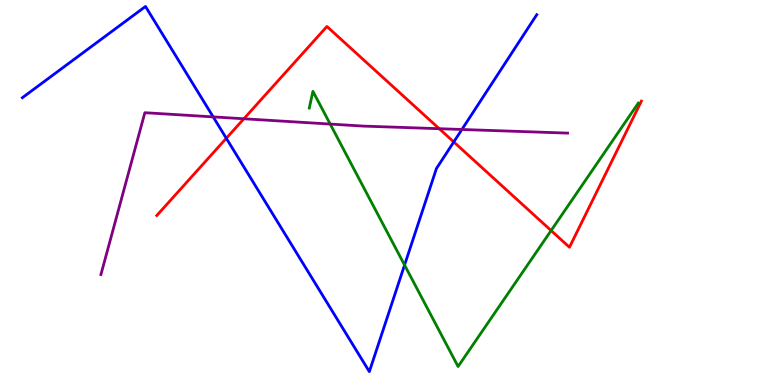[{'lines': ['blue', 'red'], 'intersections': [{'x': 2.92, 'y': 6.41}, {'x': 5.86, 'y': 6.31}]}, {'lines': ['green', 'red'], 'intersections': [{'x': 7.11, 'y': 4.01}]}, {'lines': ['purple', 'red'], 'intersections': [{'x': 3.15, 'y': 6.91}, {'x': 5.67, 'y': 6.66}]}, {'lines': ['blue', 'green'], 'intersections': [{'x': 5.22, 'y': 3.12}]}, {'lines': ['blue', 'purple'], 'intersections': [{'x': 2.75, 'y': 6.96}, {'x': 5.96, 'y': 6.64}]}, {'lines': ['green', 'purple'], 'intersections': [{'x': 4.26, 'y': 6.78}]}]